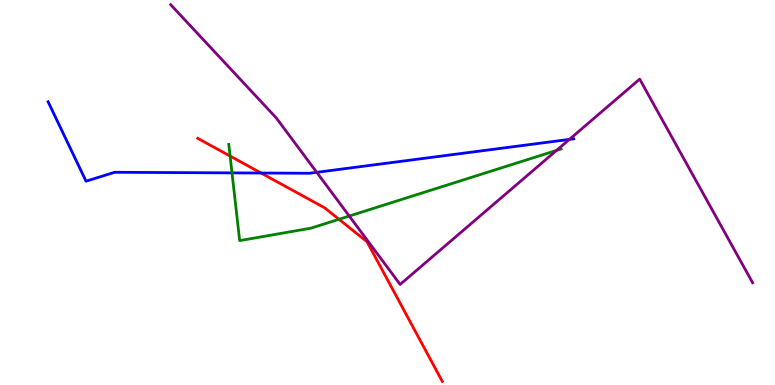[{'lines': ['blue', 'red'], 'intersections': [{'x': 3.37, 'y': 5.51}]}, {'lines': ['green', 'red'], 'intersections': [{'x': 2.97, 'y': 5.95}, {'x': 4.37, 'y': 4.3}]}, {'lines': ['purple', 'red'], 'intersections': []}, {'lines': ['blue', 'green'], 'intersections': [{'x': 2.99, 'y': 5.51}]}, {'lines': ['blue', 'purple'], 'intersections': [{'x': 4.09, 'y': 5.52}, {'x': 7.35, 'y': 6.38}]}, {'lines': ['green', 'purple'], 'intersections': [{'x': 4.51, 'y': 4.39}, {'x': 7.18, 'y': 6.09}]}]